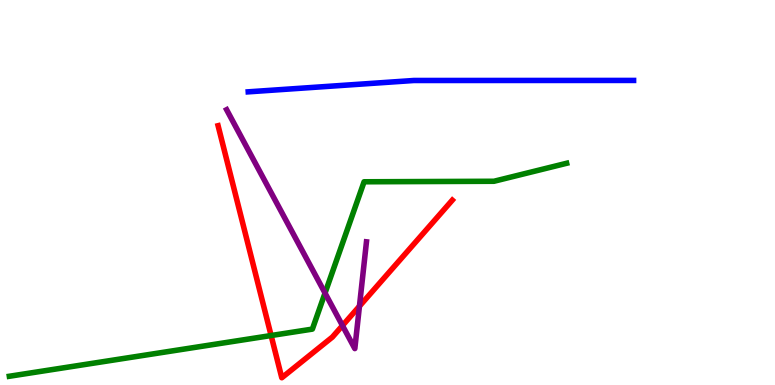[{'lines': ['blue', 'red'], 'intersections': []}, {'lines': ['green', 'red'], 'intersections': [{'x': 3.5, 'y': 1.28}]}, {'lines': ['purple', 'red'], 'intersections': [{'x': 4.42, 'y': 1.54}, {'x': 4.64, 'y': 2.05}]}, {'lines': ['blue', 'green'], 'intersections': []}, {'lines': ['blue', 'purple'], 'intersections': []}, {'lines': ['green', 'purple'], 'intersections': [{'x': 4.19, 'y': 2.39}]}]